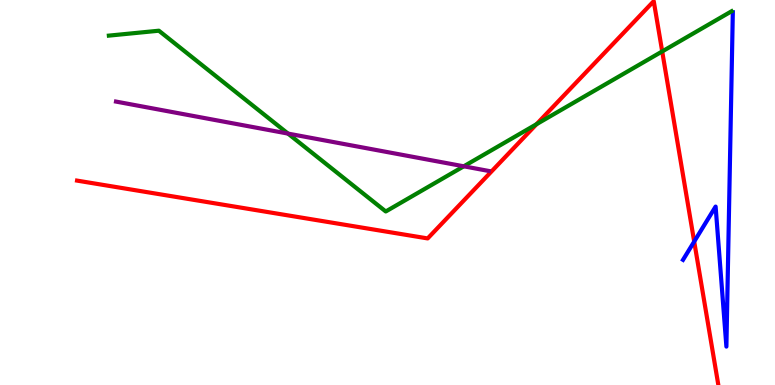[{'lines': ['blue', 'red'], 'intersections': [{'x': 8.96, 'y': 3.73}]}, {'lines': ['green', 'red'], 'intersections': [{'x': 6.92, 'y': 6.77}, {'x': 8.54, 'y': 8.66}]}, {'lines': ['purple', 'red'], 'intersections': []}, {'lines': ['blue', 'green'], 'intersections': []}, {'lines': ['blue', 'purple'], 'intersections': []}, {'lines': ['green', 'purple'], 'intersections': [{'x': 3.72, 'y': 6.53}, {'x': 5.98, 'y': 5.68}]}]